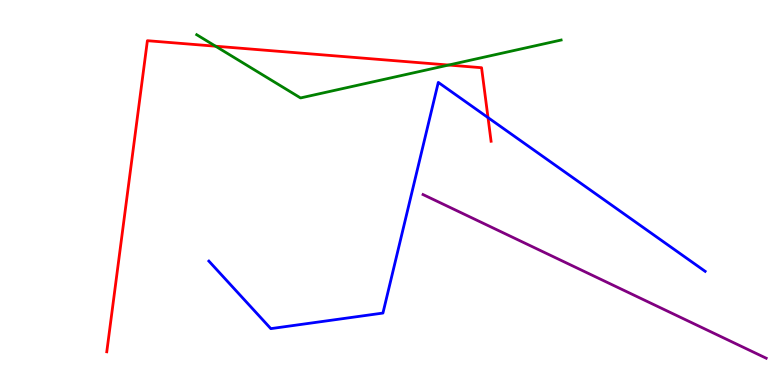[{'lines': ['blue', 'red'], 'intersections': [{'x': 6.3, 'y': 6.95}]}, {'lines': ['green', 'red'], 'intersections': [{'x': 2.78, 'y': 8.8}, {'x': 5.79, 'y': 8.31}]}, {'lines': ['purple', 'red'], 'intersections': []}, {'lines': ['blue', 'green'], 'intersections': []}, {'lines': ['blue', 'purple'], 'intersections': []}, {'lines': ['green', 'purple'], 'intersections': []}]